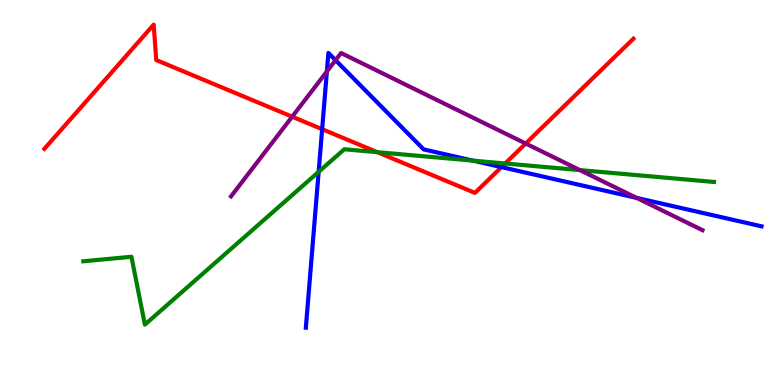[{'lines': ['blue', 'red'], 'intersections': [{'x': 4.16, 'y': 6.64}, {'x': 6.47, 'y': 5.66}]}, {'lines': ['green', 'red'], 'intersections': [{'x': 4.87, 'y': 6.05}, {'x': 6.52, 'y': 5.75}]}, {'lines': ['purple', 'red'], 'intersections': [{'x': 3.77, 'y': 6.97}, {'x': 6.78, 'y': 6.27}]}, {'lines': ['blue', 'green'], 'intersections': [{'x': 4.11, 'y': 5.54}, {'x': 6.1, 'y': 5.83}]}, {'lines': ['blue', 'purple'], 'intersections': [{'x': 4.22, 'y': 8.14}, {'x': 4.33, 'y': 8.44}, {'x': 8.21, 'y': 4.86}]}, {'lines': ['green', 'purple'], 'intersections': [{'x': 7.48, 'y': 5.58}]}]